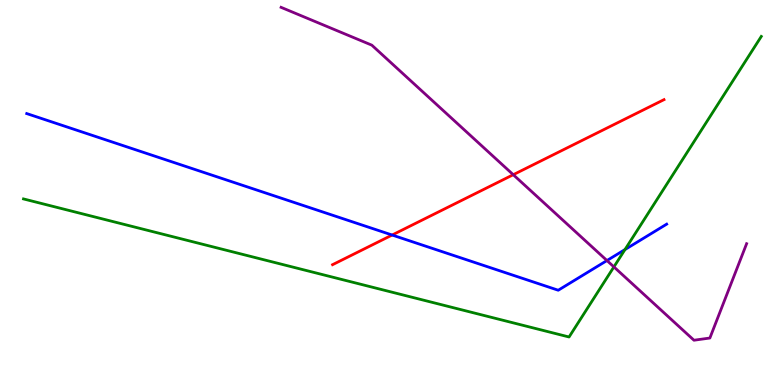[{'lines': ['blue', 'red'], 'intersections': [{'x': 5.06, 'y': 3.9}]}, {'lines': ['green', 'red'], 'intersections': []}, {'lines': ['purple', 'red'], 'intersections': [{'x': 6.62, 'y': 5.46}]}, {'lines': ['blue', 'green'], 'intersections': [{'x': 8.06, 'y': 3.52}]}, {'lines': ['blue', 'purple'], 'intersections': [{'x': 7.83, 'y': 3.23}]}, {'lines': ['green', 'purple'], 'intersections': [{'x': 7.92, 'y': 3.07}]}]